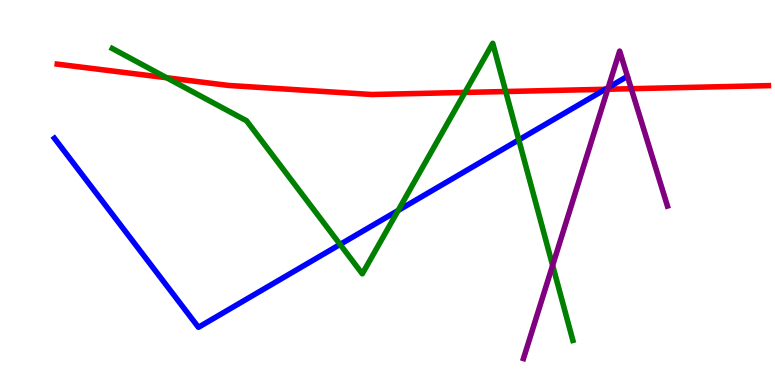[{'lines': ['blue', 'red'], 'intersections': [{'x': 7.81, 'y': 7.68}]}, {'lines': ['green', 'red'], 'intersections': [{'x': 2.15, 'y': 7.98}, {'x': 6.0, 'y': 7.6}, {'x': 6.53, 'y': 7.62}]}, {'lines': ['purple', 'red'], 'intersections': [{'x': 7.84, 'y': 7.68}, {'x': 8.15, 'y': 7.7}]}, {'lines': ['blue', 'green'], 'intersections': [{'x': 4.39, 'y': 3.65}, {'x': 5.14, 'y': 4.53}, {'x': 6.69, 'y': 6.37}]}, {'lines': ['blue', 'purple'], 'intersections': [{'x': 7.85, 'y': 7.73}]}, {'lines': ['green', 'purple'], 'intersections': [{'x': 7.13, 'y': 3.11}]}]